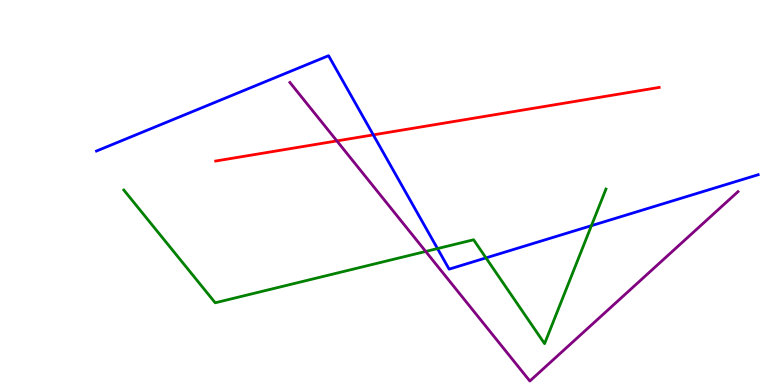[{'lines': ['blue', 'red'], 'intersections': [{'x': 4.82, 'y': 6.5}]}, {'lines': ['green', 'red'], 'intersections': []}, {'lines': ['purple', 'red'], 'intersections': [{'x': 4.35, 'y': 6.34}]}, {'lines': ['blue', 'green'], 'intersections': [{'x': 5.65, 'y': 3.54}, {'x': 6.27, 'y': 3.3}, {'x': 7.63, 'y': 4.14}]}, {'lines': ['blue', 'purple'], 'intersections': []}, {'lines': ['green', 'purple'], 'intersections': [{'x': 5.49, 'y': 3.47}]}]